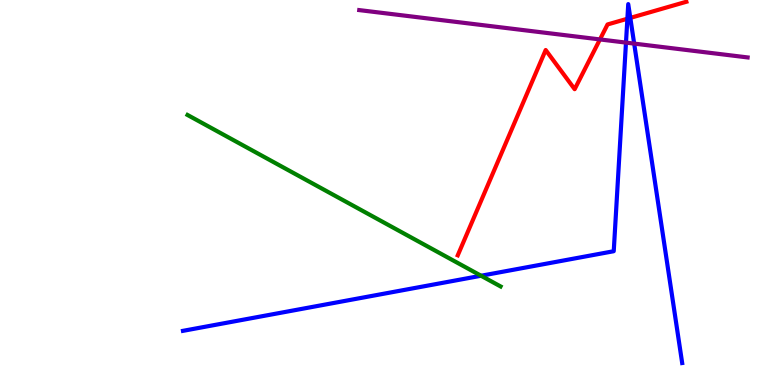[{'lines': ['blue', 'red'], 'intersections': [{'x': 8.1, 'y': 9.51}, {'x': 8.13, 'y': 9.54}]}, {'lines': ['green', 'red'], 'intersections': []}, {'lines': ['purple', 'red'], 'intersections': [{'x': 7.74, 'y': 8.98}]}, {'lines': ['blue', 'green'], 'intersections': [{'x': 6.21, 'y': 2.84}]}, {'lines': ['blue', 'purple'], 'intersections': [{'x': 8.08, 'y': 8.89}, {'x': 8.18, 'y': 8.87}]}, {'lines': ['green', 'purple'], 'intersections': []}]